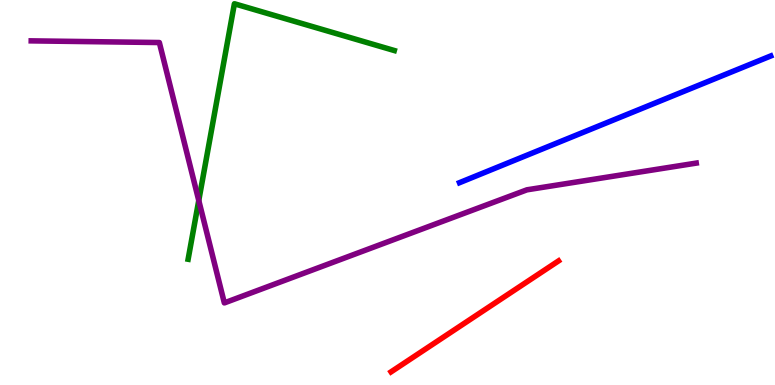[{'lines': ['blue', 'red'], 'intersections': []}, {'lines': ['green', 'red'], 'intersections': []}, {'lines': ['purple', 'red'], 'intersections': []}, {'lines': ['blue', 'green'], 'intersections': []}, {'lines': ['blue', 'purple'], 'intersections': []}, {'lines': ['green', 'purple'], 'intersections': [{'x': 2.56, 'y': 4.79}]}]